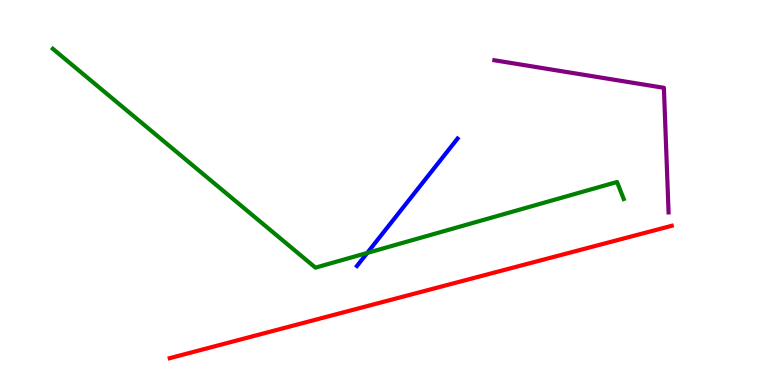[{'lines': ['blue', 'red'], 'intersections': []}, {'lines': ['green', 'red'], 'intersections': []}, {'lines': ['purple', 'red'], 'intersections': []}, {'lines': ['blue', 'green'], 'intersections': [{'x': 4.74, 'y': 3.43}]}, {'lines': ['blue', 'purple'], 'intersections': []}, {'lines': ['green', 'purple'], 'intersections': []}]